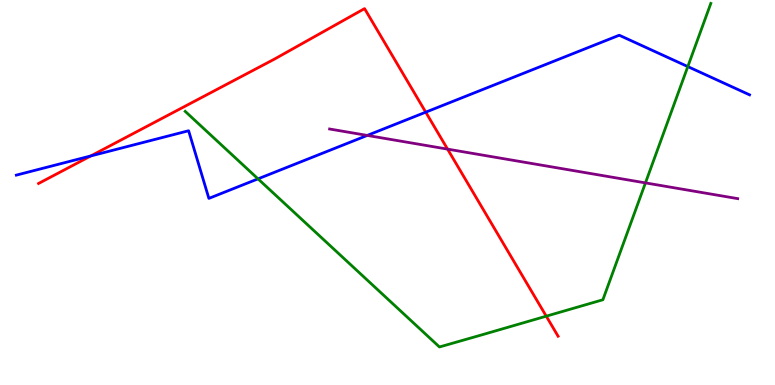[{'lines': ['blue', 'red'], 'intersections': [{'x': 1.17, 'y': 5.95}, {'x': 5.49, 'y': 7.09}]}, {'lines': ['green', 'red'], 'intersections': [{'x': 7.05, 'y': 1.79}]}, {'lines': ['purple', 'red'], 'intersections': [{'x': 5.78, 'y': 6.13}]}, {'lines': ['blue', 'green'], 'intersections': [{'x': 3.33, 'y': 5.35}, {'x': 8.87, 'y': 8.27}]}, {'lines': ['blue', 'purple'], 'intersections': [{'x': 4.74, 'y': 6.48}]}, {'lines': ['green', 'purple'], 'intersections': [{'x': 8.33, 'y': 5.25}]}]